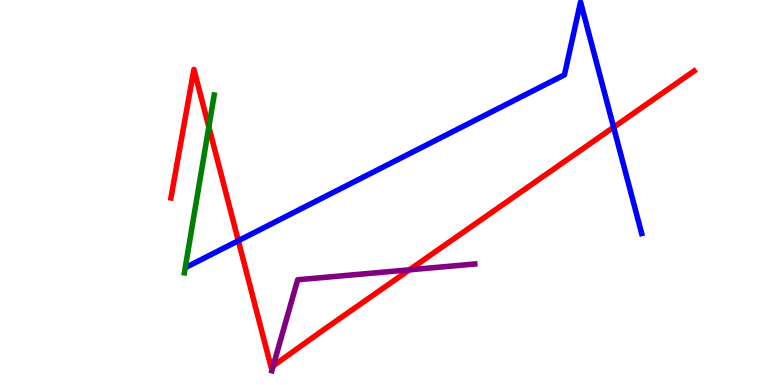[{'lines': ['blue', 'red'], 'intersections': [{'x': 3.08, 'y': 3.75}, {'x': 7.92, 'y': 6.7}]}, {'lines': ['green', 'red'], 'intersections': [{'x': 2.69, 'y': 6.7}]}, {'lines': ['purple', 'red'], 'intersections': [{'x': 3.53, 'y': 0.497}, {'x': 5.28, 'y': 2.99}]}, {'lines': ['blue', 'green'], 'intersections': []}, {'lines': ['blue', 'purple'], 'intersections': []}, {'lines': ['green', 'purple'], 'intersections': []}]